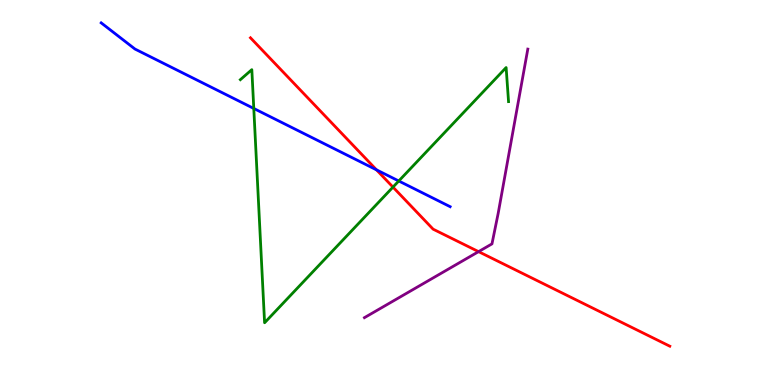[{'lines': ['blue', 'red'], 'intersections': [{'x': 4.86, 'y': 5.59}]}, {'lines': ['green', 'red'], 'intersections': [{'x': 5.07, 'y': 5.14}]}, {'lines': ['purple', 'red'], 'intersections': [{'x': 6.17, 'y': 3.46}]}, {'lines': ['blue', 'green'], 'intersections': [{'x': 3.27, 'y': 7.18}, {'x': 5.15, 'y': 5.3}]}, {'lines': ['blue', 'purple'], 'intersections': []}, {'lines': ['green', 'purple'], 'intersections': []}]